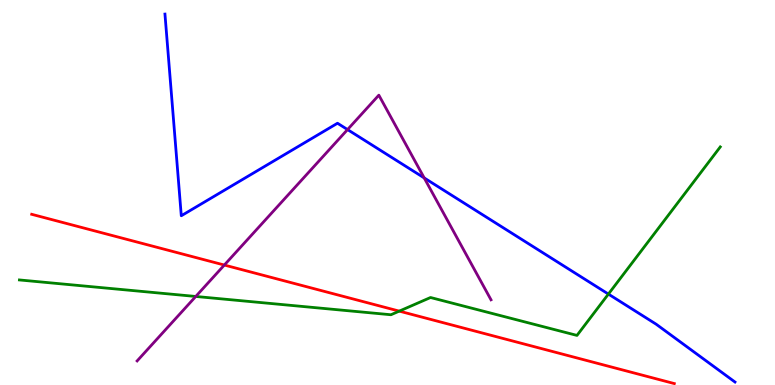[{'lines': ['blue', 'red'], 'intersections': []}, {'lines': ['green', 'red'], 'intersections': [{'x': 5.15, 'y': 1.92}]}, {'lines': ['purple', 'red'], 'intersections': [{'x': 2.89, 'y': 3.12}]}, {'lines': ['blue', 'green'], 'intersections': [{'x': 7.85, 'y': 2.36}]}, {'lines': ['blue', 'purple'], 'intersections': [{'x': 4.48, 'y': 6.63}, {'x': 5.47, 'y': 5.38}]}, {'lines': ['green', 'purple'], 'intersections': [{'x': 2.53, 'y': 2.3}]}]